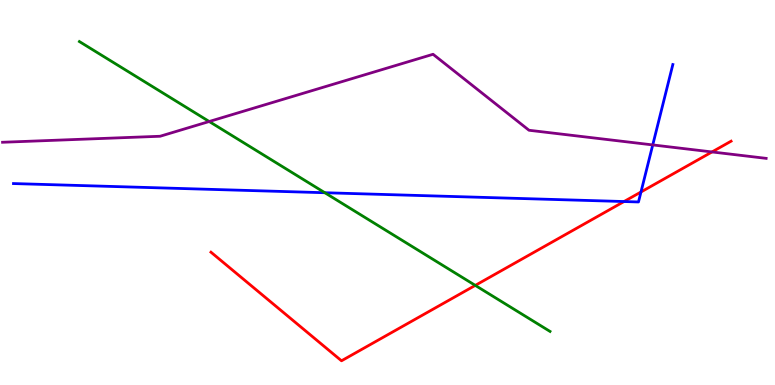[{'lines': ['blue', 'red'], 'intersections': [{'x': 8.05, 'y': 4.77}, {'x': 8.27, 'y': 5.01}]}, {'lines': ['green', 'red'], 'intersections': [{'x': 6.13, 'y': 2.59}]}, {'lines': ['purple', 'red'], 'intersections': [{'x': 9.19, 'y': 6.05}]}, {'lines': ['blue', 'green'], 'intersections': [{'x': 4.19, 'y': 4.99}]}, {'lines': ['blue', 'purple'], 'intersections': [{'x': 8.42, 'y': 6.24}]}, {'lines': ['green', 'purple'], 'intersections': [{'x': 2.7, 'y': 6.84}]}]